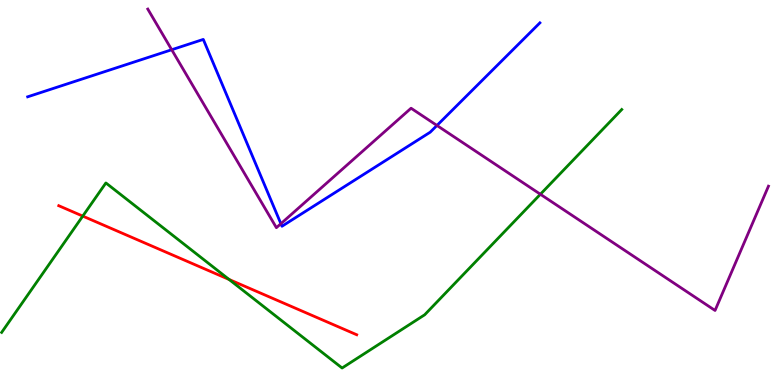[{'lines': ['blue', 'red'], 'intersections': []}, {'lines': ['green', 'red'], 'intersections': [{'x': 1.07, 'y': 4.39}, {'x': 2.96, 'y': 2.74}]}, {'lines': ['purple', 'red'], 'intersections': []}, {'lines': ['blue', 'green'], 'intersections': []}, {'lines': ['blue', 'purple'], 'intersections': [{'x': 2.22, 'y': 8.71}, {'x': 3.62, 'y': 4.19}, {'x': 5.64, 'y': 6.74}]}, {'lines': ['green', 'purple'], 'intersections': [{'x': 6.97, 'y': 4.95}]}]